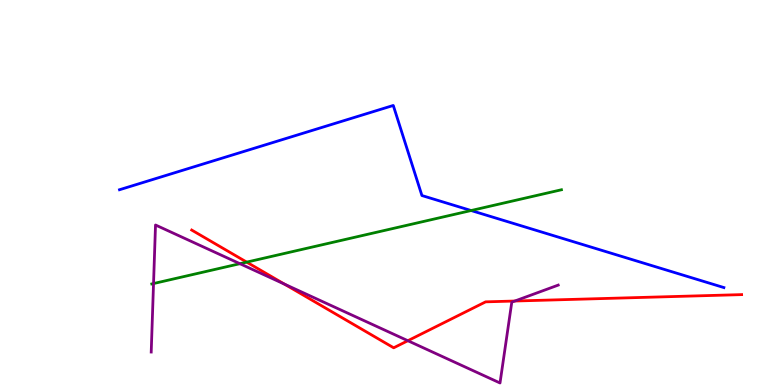[{'lines': ['blue', 'red'], 'intersections': []}, {'lines': ['green', 'red'], 'intersections': [{'x': 3.18, 'y': 3.19}]}, {'lines': ['purple', 'red'], 'intersections': [{'x': 3.67, 'y': 2.62}, {'x': 5.26, 'y': 1.15}, {'x': 6.64, 'y': 2.18}]}, {'lines': ['blue', 'green'], 'intersections': [{'x': 6.08, 'y': 4.53}]}, {'lines': ['blue', 'purple'], 'intersections': []}, {'lines': ['green', 'purple'], 'intersections': [{'x': 1.98, 'y': 2.64}, {'x': 3.1, 'y': 3.15}]}]